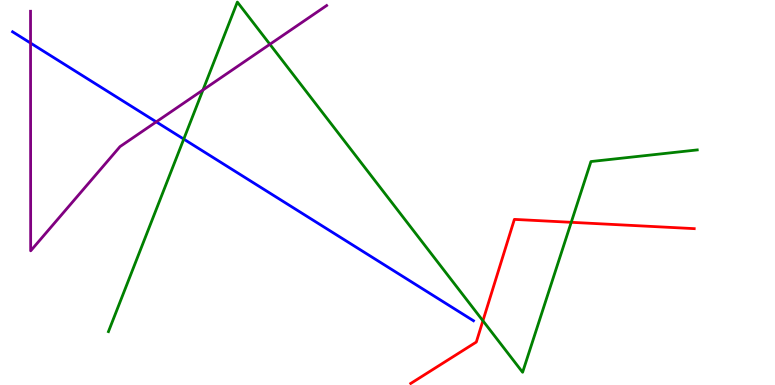[{'lines': ['blue', 'red'], 'intersections': []}, {'lines': ['green', 'red'], 'intersections': [{'x': 6.23, 'y': 1.67}, {'x': 7.37, 'y': 4.23}]}, {'lines': ['purple', 'red'], 'intersections': []}, {'lines': ['blue', 'green'], 'intersections': [{'x': 2.37, 'y': 6.39}]}, {'lines': ['blue', 'purple'], 'intersections': [{'x': 0.394, 'y': 8.88}, {'x': 2.02, 'y': 6.83}]}, {'lines': ['green', 'purple'], 'intersections': [{'x': 2.62, 'y': 7.66}, {'x': 3.48, 'y': 8.85}]}]